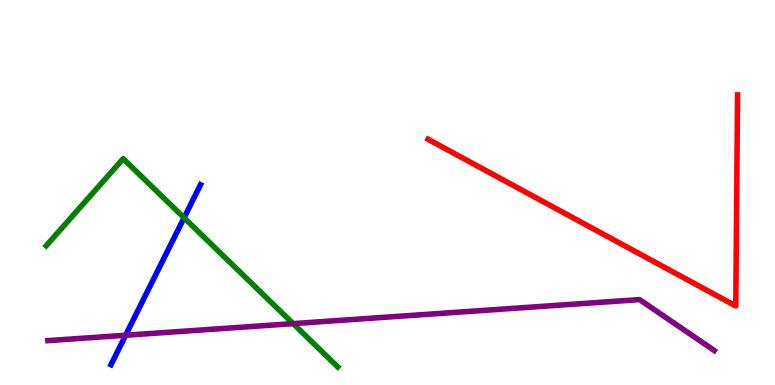[{'lines': ['blue', 'red'], 'intersections': []}, {'lines': ['green', 'red'], 'intersections': []}, {'lines': ['purple', 'red'], 'intersections': []}, {'lines': ['blue', 'green'], 'intersections': [{'x': 2.38, 'y': 4.34}]}, {'lines': ['blue', 'purple'], 'intersections': [{'x': 1.62, 'y': 1.29}]}, {'lines': ['green', 'purple'], 'intersections': [{'x': 3.78, 'y': 1.59}]}]